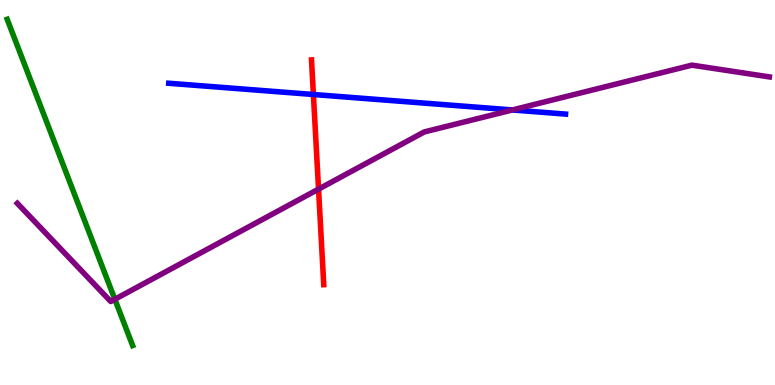[{'lines': ['blue', 'red'], 'intersections': [{'x': 4.04, 'y': 7.55}]}, {'lines': ['green', 'red'], 'intersections': []}, {'lines': ['purple', 'red'], 'intersections': [{'x': 4.11, 'y': 5.09}]}, {'lines': ['blue', 'green'], 'intersections': []}, {'lines': ['blue', 'purple'], 'intersections': [{'x': 6.61, 'y': 7.14}]}, {'lines': ['green', 'purple'], 'intersections': [{'x': 1.48, 'y': 2.23}]}]